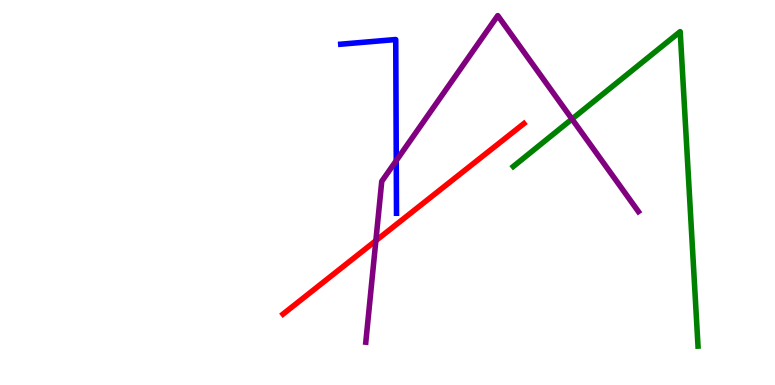[{'lines': ['blue', 'red'], 'intersections': []}, {'lines': ['green', 'red'], 'intersections': []}, {'lines': ['purple', 'red'], 'intersections': [{'x': 4.85, 'y': 3.75}]}, {'lines': ['blue', 'green'], 'intersections': []}, {'lines': ['blue', 'purple'], 'intersections': [{'x': 5.11, 'y': 5.83}]}, {'lines': ['green', 'purple'], 'intersections': [{'x': 7.38, 'y': 6.91}]}]